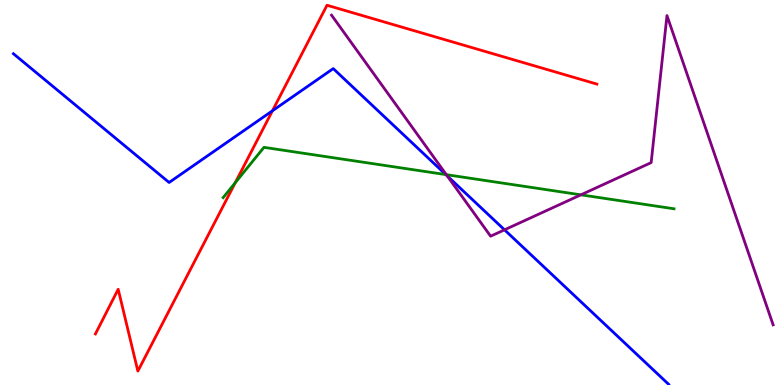[{'lines': ['blue', 'red'], 'intersections': [{'x': 3.52, 'y': 7.12}]}, {'lines': ['green', 'red'], 'intersections': [{'x': 3.04, 'y': 5.25}]}, {'lines': ['purple', 'red'], 'intersections': []}, {'lines': ['blue', 'green'], 'intersections': [{'x': 5.75, 'y': 5.47}]}, {'lines': ['blue', 'purple'], 'intersections': [{'x': 5.77, 'y': 5.43}, {'x': 6.51, 'y': 4.03}]}, {'lines': ['green', 'purple'], 'intersections': [{'x': 5.76, 'y': 5.46}, {'x': 7.5, 'y': 4.94}]}]